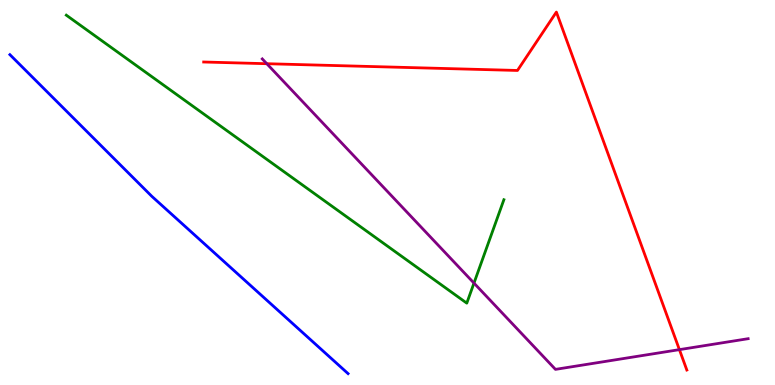[{'lines': ['blue', 'red'], 'intersections': []}, {'lines': ['green', 'red'], 'intersections': []}, {'lines': ['purple', 'red'], 'intersections': [{'x': 3.44, 'y': 8.35}, {'x': 8.77, 'y': 0.918}]}, {'lines': ['blue', 'green'], 'intersections': []}, {'lines': ['blue', 'purple'], 'intersections': []}, {'lines': ['green', 'purple'], 'intersections': [{'x': 6.12, 'y': 2.65}]}]